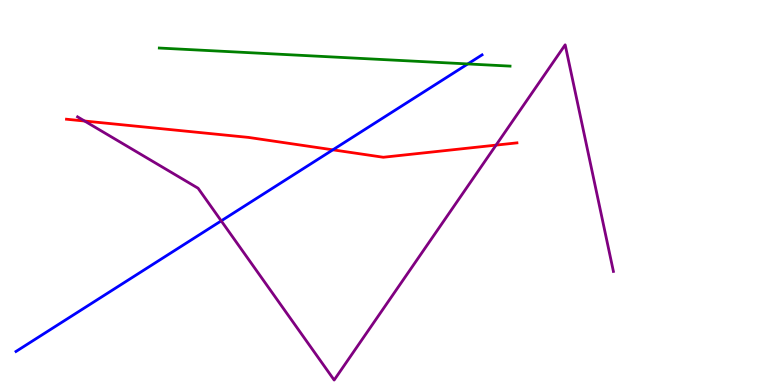[{'lines': ['blue', 'red'], 'intersections': [{'x': 4.29, 'y': 6.11}]}, {'lines': ['green', 'red'], 'intersections': []}, {'lines': ['purple', 'red'], 'intersections': [{'x': 1.09, 'y': 6.86}, {'x': 6.4, 'y': 6.23}]}, {'lines': ['blue', 'green'], 'intersections': [{'x': 6.04, 'y': 8.34}]}, {'lines': ['blue', 'purple'], 'intersections': [{'x': 2.85, 'y': 4.26}]}, {'lines': ['green', 'purple'], 'intersections': []}]